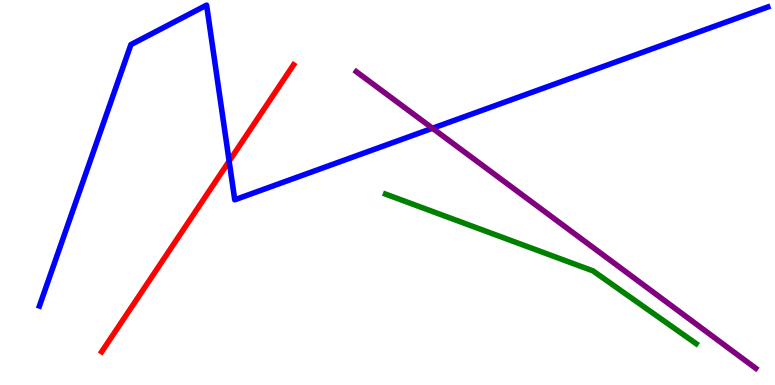[{'lines': ['blue', 'red'], 'intersections': [{'x': 2.96, 'y': 5.81}]}, {'lines': ['green', 'red'], 'intersections': []}, {'lines': ['purple', 'red'], 'intersections': []}, {'lines': ['blue', 'green'], 'intersections': []}, {'lines': ['blue', 'purple'], 'intersections': [{'x': 5.58, 'y': 6.67}]}, {'lines': ['green', 'purple'], 'intersections': []}]